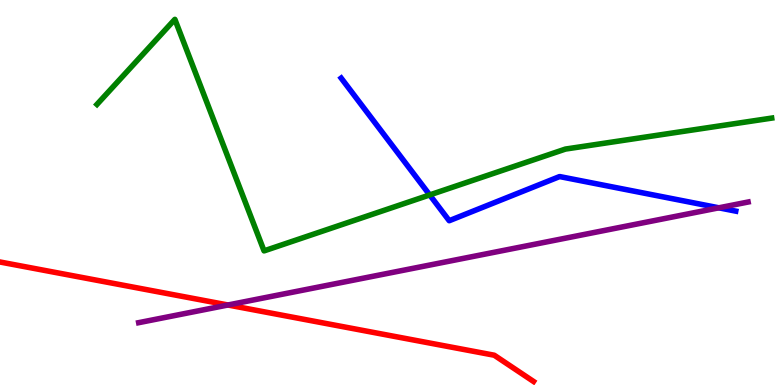[{'lines': ['blue', 'red'], 'intersections': []}, {'lines': ['green', 'red'], 'intersections': []}, {'lines': ['purple', 'red'], 'intersections': [{'x': 2.94, 'y': 2.08}]}, {'lines': ['blue', 'green'], 'intersections': [{'x': 5.54, 'y': 4.94}]}, {'lines': ['blue', 'purple'], 'intersections': [{'x': 9.28, 'y': 4.6}]}, {'lines': ['green', 'purple'], 'intersections': []}]